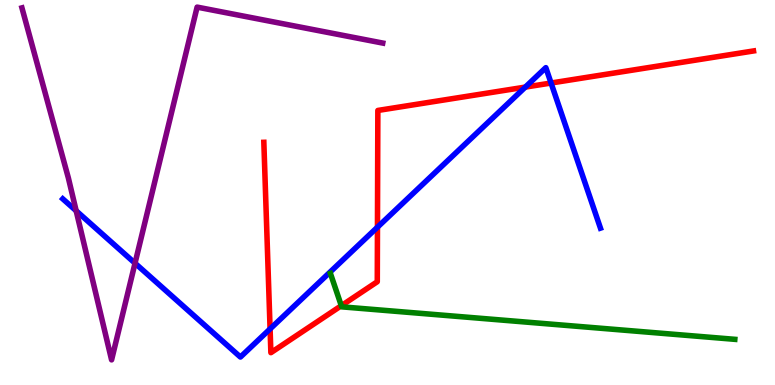[{'lines': ['blue', 'red'], 'intersections': [{'x': 3.48, 'y': 1.46}, {'x': 4.87, 'y': 4.1}, {'x': 6.78, 'y': 7.74}, {'x': 7.11, 'y': 7.84}]}, {'lines': ['green', 'red'], 'intersections': [{'x': 4.4, 'y': 2.06}]}, {'lines': ['purple', 'red'], 'intersections': []}, {'lines': ['blue', 'green'], 'intersections': []}, {'lines': ['blue', 'purple'], 'intersections': [{'x': 0.983, 'y': 4.52}, {'x': 1.74, 'y': 3.16}]}, {'lines': ['green', 'purple'], 'intersections': []}]